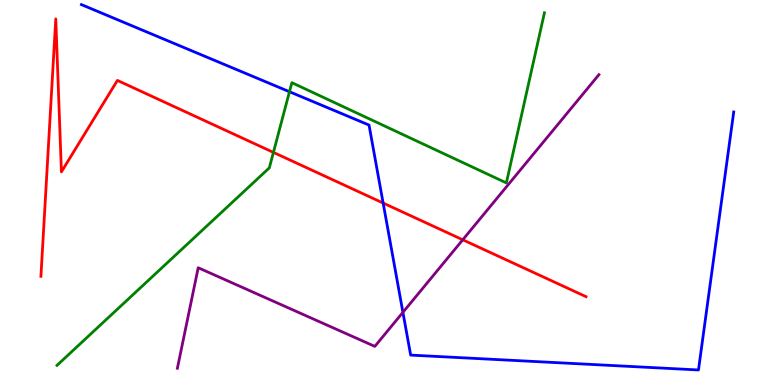[{'lines': ['blue', 'red'], 'intersections': [{'x': 4.94, 'y': 4.73}]}, {'lines': ['green', 'red'], 'intersections': [{'x': 3.53, 'y': 6.04}]}, {'lines': ['purple', 'red'], 'intersections': [{'x': 5.97, 'y': 3.77}]}, {'lines': ['blue', 'green'], 'intersections': [{'x': 3.74, 'y': 7.62}]}, {'lines': ['blue', 'purple'], 'intersections': [{'x': 5.2, 'y': 1.89}]}, {'lines': ['green', 'purple'], 'intersections': []}]